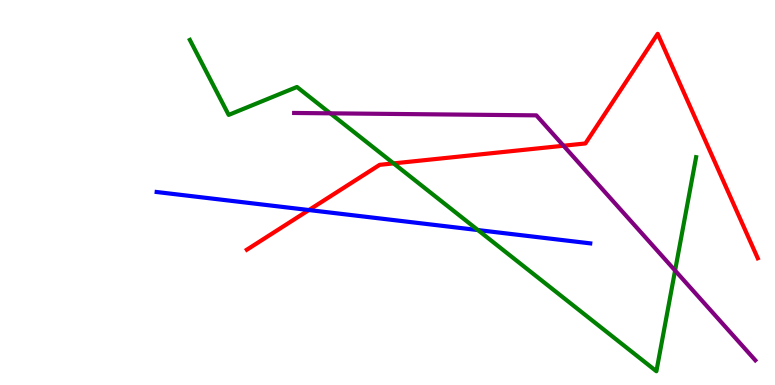[{'lines': ['blue', 'red'], 'intersections': [{'x': 3.99, 'y': 4.54}]}, {'lines': ['green', 'red'], 'intersections': [{'x': 5.08, 'y': 5.76}]}, {'lines': ['purple', 'red'], 'intersections': [{'x': 7.27, 'y': 6.21}]}, {'lines': ['blue', 'green'], 'intersections': [{'x': 6.17, 'y': 4.02}]}, {'lines': ['blue', 'purple'], 'intersections': []}, {'lines': ['green', 'purple'], 'intersections': [{'x': 4.26, 'y': 7.06}, {'x': 8.71, 'y': 2.97}]}]